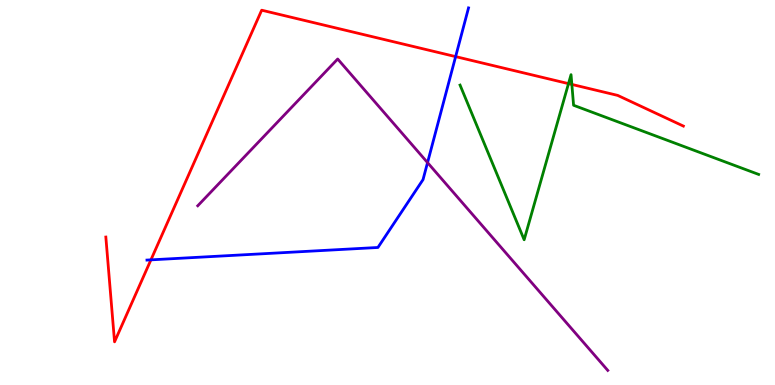[{'lines': ['blue', 'red'], 'intersections': [{'x': 1.95, 'y': 3.25}, {'x': 5.88, 'y': 8.53}]}, {'lines': ['green', 'red'], 'intersections': [{'x': 7.34, 'y': 7.83}, {'x': 7.38, 'y': 7.81}]}, {'lines': ['purple', 'red'], 'intersections': []}, {'lines': ['blue', 'green'], 'intersections': []}, {'lines': ['blue', 'purple'], 'intersections': [{'x': 5.52, 'y': 5.78}]}, {'lines': ['green', 'purple'], 'intersections': []}]